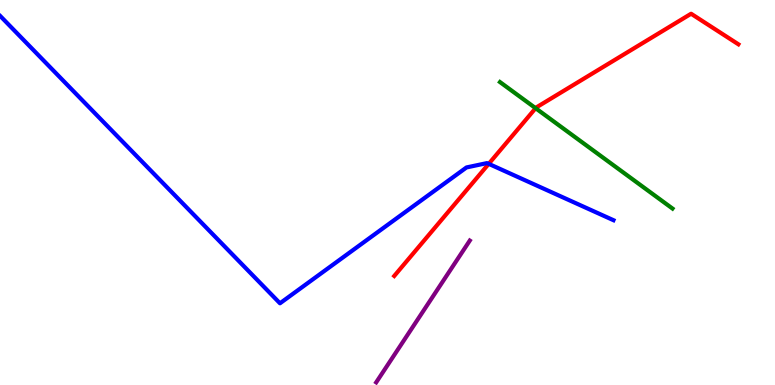[{'lines': ['blue', 'red'], 'intersections': [{'x': 6.31, 'y': 5.74}]}, {'lines': ['green', 'red'], 'intersections': [{'x': 6.91, 'y': 7.19}]}, {'lines': ['purple', 'red'], 'intersections': []}, {'lines': ['blue', 'green'], 'intersections': []}, {'lines': ['blue', 'purple'], 'intersections': []}, {'lines': ['green', 'purple'], 'intersections': []}]